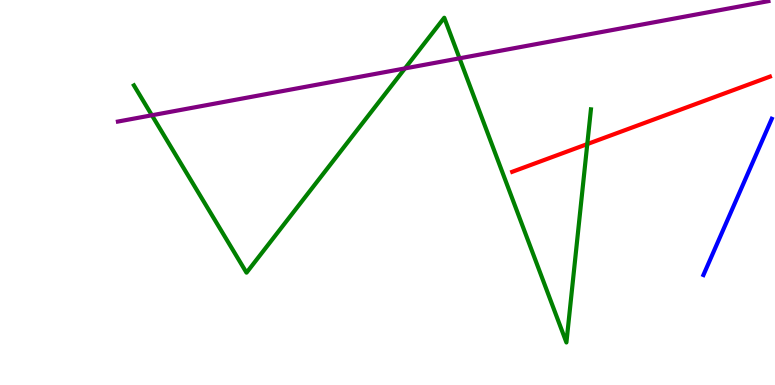[{'lines': ['blue', 'red'], 'intersections': []}, {'lines': ['green', 'red'], 'intersections': [{'x': 7.58, 'y': 6.26}]}, {'lines': ['purple', 'red'], 'intersections': []}, {'lines': ['blue', 'green'], 'intersections': []}, {'lines': ['blue', 'purple'], 'intersections': []}, {'lines': ['green', 'purple'], 'intersections': [{'x': 1.96, 'y': 7.01}, {'x': 5.23, 'y': 8.22}, {'x': 5.93, 'y': 8.49}]}]